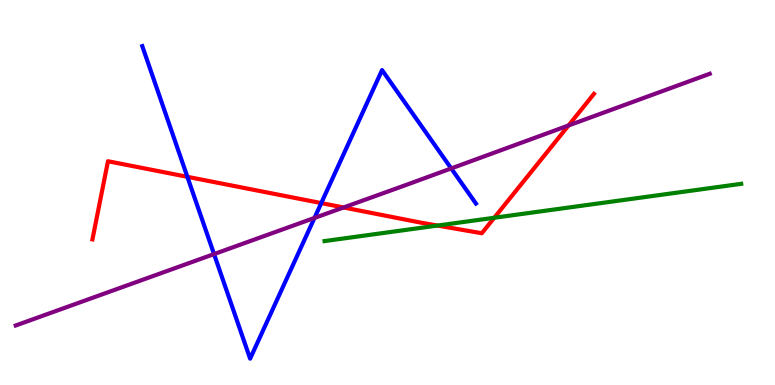[{'lines': ['blue', 'red'], 'intersections': [{'x': 2.42, 'y': 5.41}, {'x': 4.15, 'y': 4.72}]}, {'lines': ['green', 'red'], 'intersections': [{'x': 5.65, 'y': 4.14}, {'x': 6.38, 'y': 4.34}]}, {'lines': ['purple', 'red'], 'intersections': [{'x': 4.43, 'y': 4.61}, {'x': 7.34, 'y': 6.74}]}, {'lines': ['blue', 'green'], 'intersections': []}, {'lines': ['blue', 'purple'], 'intersections': [{'x': 2.76, 'y': 3.4}, {'x': 4.06, 'y': 4.34}, {'x': 5.82, 'y': 5.63}]}, {'lines': ['green', 'purple'], 'intersections': []}]